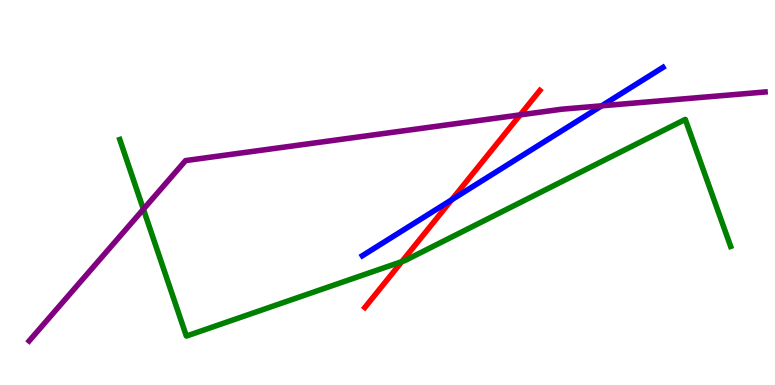[{'lines': ['blue', 'red'], 'intersections': [{'x': 5.83, 'y': 4.81}]}, {'lines': ['green', 'red'], 'intersections': [{'x': 5.19, 'y': 3.2}]}, {'lines': ['purple', 'red'], 'intersections': [{'x': 6.71, 'y': 7.02}]}, {'lines': ['blue', 'green'], 'intersections': []}, {'lines': ['blue', 'purple'], 'intersections': [{'x': 7.76, 'y': 7.25}]}, {'lines': ['green', 'purple'], 'intersections': [{'x': 1.85, 'y': 4.57}]}]